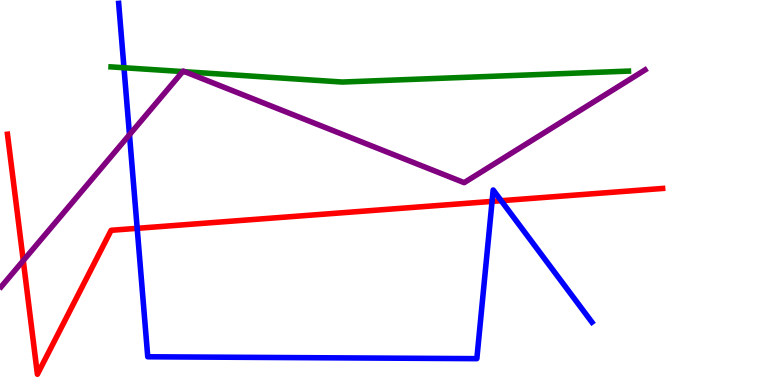[{'lines': ['blue', 'red'], 'intersections': [{'x': 1.77, 'y': 4.07}, {'x': 6.35, 'y': 4.77}, {'x': 6.47, 'y': 4.79}]}, {'lines': ['green', 'red'], 'intersections': []}, {'lines': ['purple', 'red'], 'intersections': [{'x': 0.3, 'y': 3.23}]}, {'lines': ['blue', 'green'], 'intersections': [{'x': 1.6, 'y': 8.24}]}, {'lines': ['blue', 'purple'], 'intersections': [{'x': 1.67, 'y': 6.5}]}, {'lines': ['green', 'purple'], 'intersections': [{'x': 2.36, 'y': 8.14}, {'x': 2.39, 'y': 8.14}]}]